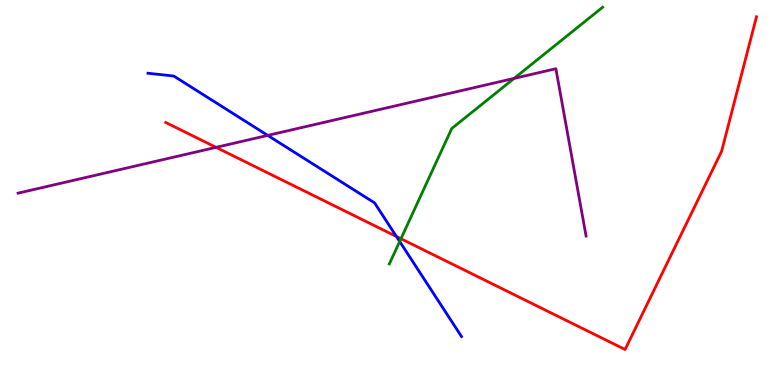[{'lines': ['blue', 'red'], 'intersections': [{'x': 5.12, 'y': 3.86}]}, {'lines': ['green', 'red'], 'intersections': [{'x': 5.17, 'y': 3.8}]}, {'lines': ['purple', 'red'], 'intersections': [{'x': 2.79, 'y': 6.17}]}, {'lines': ['blue', 'green'], 'intersections': [{'x': 5.16, 'y': 3.73}]}, {'lines': ['blue', 'purple'], 'intersections': [{'x': 3.45, 'y': 6.48}]}, {'lines': ['green', 'purple'], 'intersections': [{'x': 6.63, 'y': 7.96}]}]